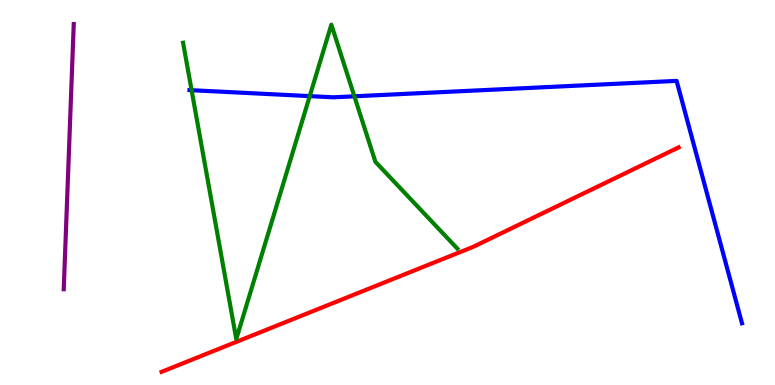[{'lines': ['blue', 'red'], 'intersections': []}, {'lines': ['green', 'red'], 'intersections': []}, {'lines': ['purple', 'red'], 'intersections': []}, {'lines': ['blue', 'green'], 'intersections': [{'x': 2.47, 'y': 7.66}, {'x': 4.0, 'y': 7.5}, {'x': 4.57, 'y': 7.5}]}, {'lines': ['blue', 'purple'], 'intersections': []}, {'lines': ['green', 'purple'], 'intersections': []}]